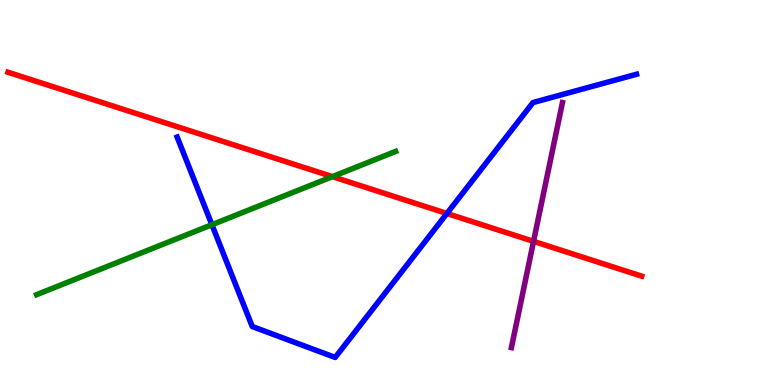[{'lines': ['blue', 'red'], 'intersections': [{'x': 5.77, 'y': 4.46}]}, {'lines': ['green', 'red'], 'intersections': [{'x': 4.29, 'y': 5.41}]}, {'lines': ['purple', 'red'], 'intersections': [{'x': 6.88, 'y': 3.73}]}, {'lines': ['blue', 'green'], 'intersections': [{'x': 2.73, 'y': 4.16}]}, {'lines': ['blue', 'purple'], 'intersections': []}, {'lines': ['green', 'purple'], 'intersections': []}]